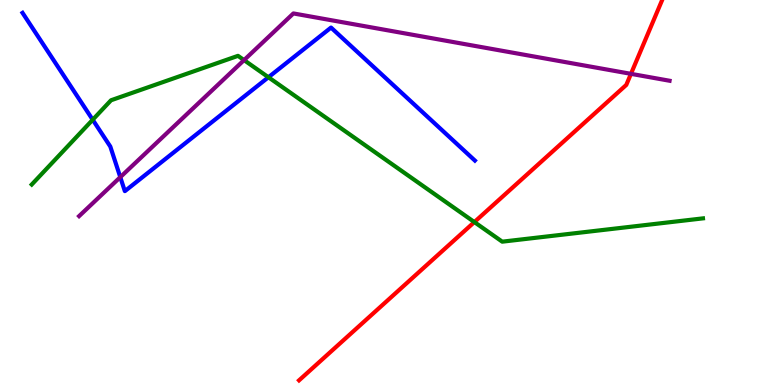[{'lines': ['blue', 'red'], 'intersections': []}, {'lines': ['green', 'red'], 'intersections': [{'x': 6.12, 'y': 4.23}]}, {'lines': ['purple', 'red'], 'intersections': [{'x': 8.14, 'y': 8.08}]}, {'lines': ['blue', 'green'], 'intersections': [{'x': 1.2, 'y': 6.89}, {'x': 3.46, 'y': 7.99}]}, {'lines': ['blue', 'purple'], 'intersections': [{'x': 1.55, 'y': 5.4}]}, {'lines': ['green', 'purple'], 'intersections': [{'x': 3.15, 'y': 8.44}]}]